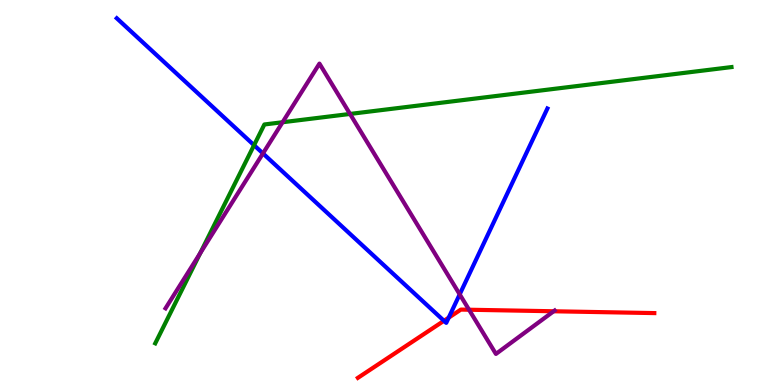[{'lines': ['blue', 'red'], 'intersections': [{'x': 5.73, 'y': 1.67}, {'x': 5.79, 'y': 1.75}]}, {'lines': ['green', 'red'], 'intersections': []}, {'lines': ['purple', 'red'], 'intersections': [{'x': 6.05, 'y': 1.95}, {'x': 7.14, 'y': 1.92}]}, {'lines': ['blue', 'green'], 'intersections': [{'x': 3.28, 'y': 6.23}]}, {'lines': ['blue', 'purple'], 'intersections': [{'x': 3.39, 'y': 6.02}, {'x': 5.93, 'y': 2.35}]}, {'lines': ['green', 'purple'], 'intersections': [{'x': 2.58, 'y': 3.42}, {'x': 3.65, 'y': 6.83}, {'x': 4.52, 'y': 7.04}]}]